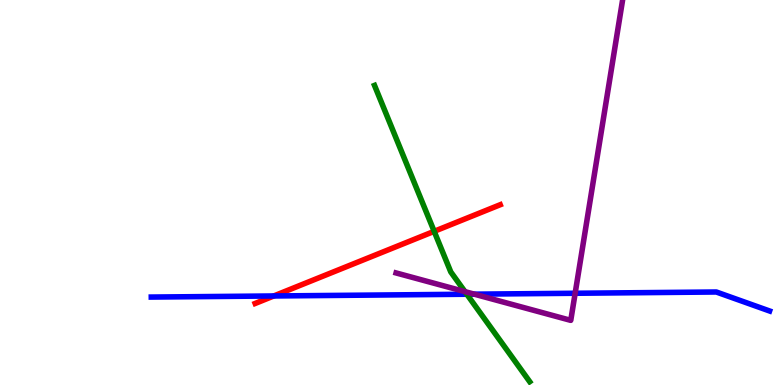[{'lines': ['blue', 'red'], 'intersections': [{'x': 3.53, 'y': 2.31}]}, {'lines': ['green', 'red'], 'intersections': [{'x': 5.6, 'y': 3.99}]}, {'lines': ['purple', 'red'], 'intersections': []}, {'lines': ['blue', 'green'], 'intersections': [{'x': 6.02, 'y': 2.36}]}, {'lines': ['blue', 'purple'], 'intersections': [{'x': 6.12, 'y': 2.36}, {'x': 7.42, 'y': 2.38}]}, {'lines': ['green', 'purple'], 'intersections': [{'x': 6.0, 'y': 2.42}]}]